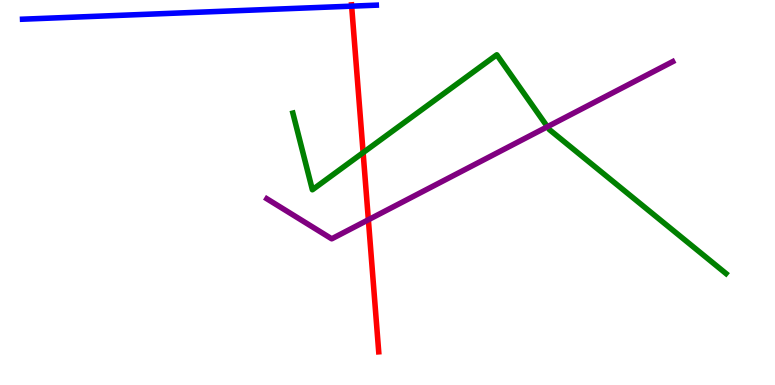[{'lines': ['blue', 'red'], 'intersections': [{'x': 4.54, 'y': 9.84}]}, {'lines': ['green', 'red'], 'intersections': [{'x': 4.69, 'y': 6.04}]}, {'lines': ['purple', 'red'], 'intersections': [{'x': 4.75, 'y': 4.29}]}, {'lines': ['blue', 'green'], 'intersections': []}, {'lines': ['blue', 'purple'], 'intersections': []}, {'lines': ['green', 'purple'], 'intersections': [{'x': 7.06, 'y': 6.71}]}]